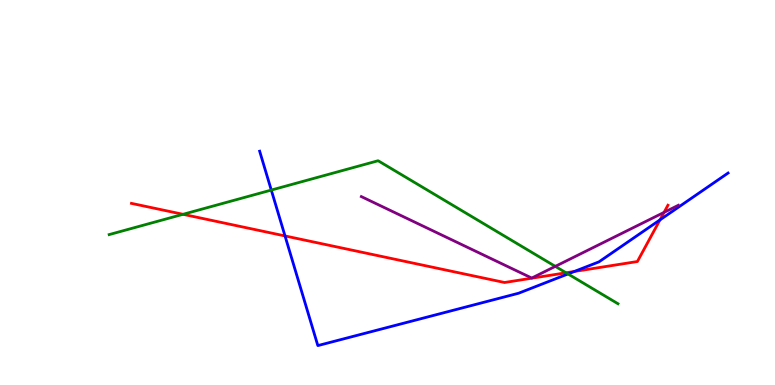[{'lines': ['blue', 'red'], 'intersections': [{'x': 3.68, 'y': 3.87}, {'x': 7.41, 'y': 2.95}, {'x': 8.52, 'y': 4.29}]}, {'lines': ['green', 'red'], 'intersections': [{'x': 2.36, 'y': 4.43}, {'x': 7.3, 'y': 2.91}]}, {'lines': ['purple', 'red'], 'intersections': [{'x': 8.57, 'y': 4.48}]}, {'lines': ['blue', 'green'], 'intersections': [{'x': 3.5, 'y': 5.06}, {'x': 7.33, 'y': 2.88}]}, {'lines': ['blue', 'purple'], 'intersections': []}, {'lines': ['green', 'purple'], 'intersections': [{'x': 7.17, 'y': 3.08}]}]